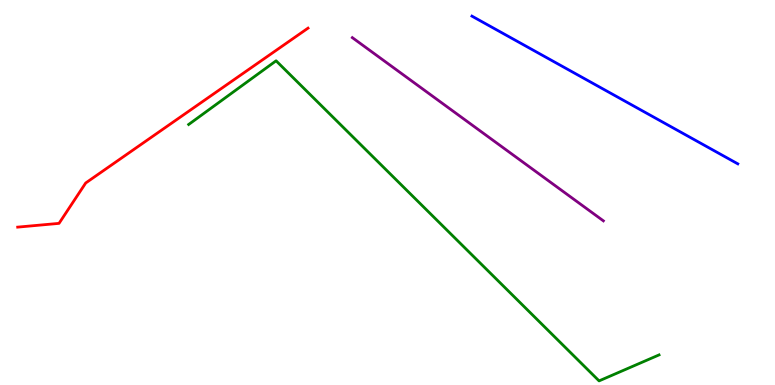[{'lines': ['blue', 'red'], 'intersections': []}, {'lines': ['green', 'red'], 'intersections': []}, {'lines': ['purple', 'red'], 'intersections': []}, {'lines': ['blue', 'green'], 'intersections': []}, {'lines': ['blue', 'purple'], 'intersections': []}, {'lines': ['green', 'purple'], 'intersections': []}]